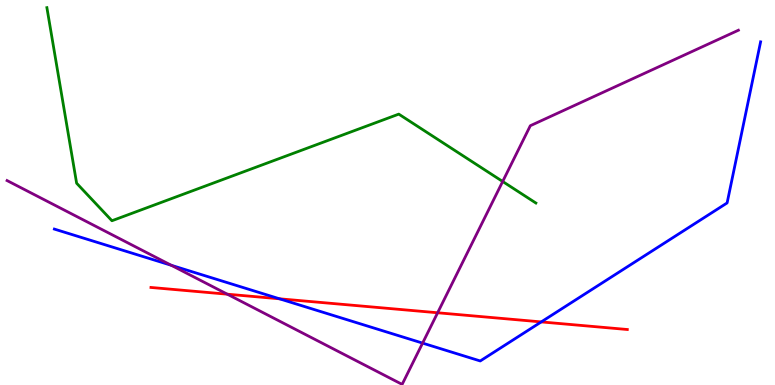[{'lines': ['blue', 'red'], 'intersections': [{'x': 3.61, 'y': 2.24}, {'x': 6.98, 'y': 1.64}]}, {'lines': ['green', 'red'], 'intersections': []}, {'lines': ['purple', 'red'], 'intersections': [{'x': 2.93, 'y': 2.36}, {'x': 5.65, 'y': 1.88}]}, {'lines': ['blue', 'green'], 'intersections': []}, {'lines': ['blue', 'purple'], 'intersections': [{'x': 2.21, 'y': 3.11}, {'x': 5.45, 'y': 1.09}]}, {'lines': ['green', 'purple'], 'intersections': [{'x': 6.49, 'y': 5.29}]}]